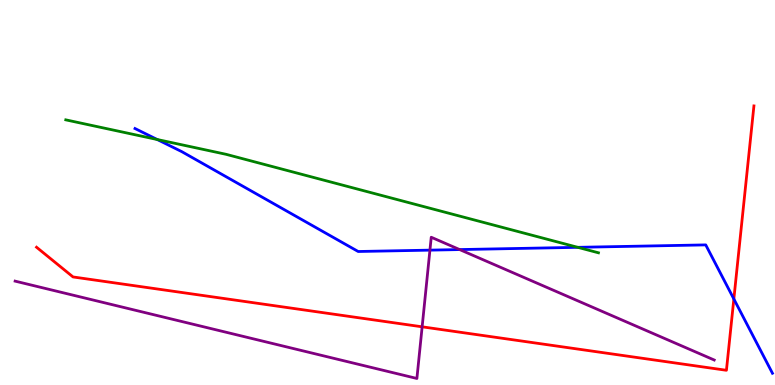[{'lines': ['blue', 'red'], 'intersections': [{'x': 9.47, 'y': 2.23}]}, {'lines': ['green', 'red'], 'intersections': []}, {'lines': ['purple', 'red'], 'intersections': [{'x': 5.45, 'y': 1.51}]}, {'lines': ['blue', 'green'], 'intersections': [{'x': 2.03, 'y': 6.38}, {'x': 7.46, 'y': 3.58}]}, {'lines': ['blue', 'purple'], 'intersections': [{'x': 5.55, 'y': 3.5}, {'x': 5.93, 'y': 3.52}]}, {'lines': ['green', 'purple'], 'intersections': []}]